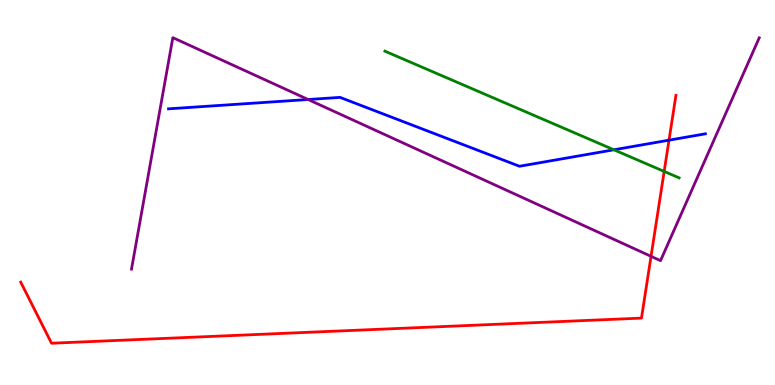[{'lines': ['blue', 'red'], 'intersections': [{'x': 8.63, 'y': 6.36}]}, {'lines': ['green', 'red'], 'intersections': [{'x': 8.57, 'y': 5.55}]}, {'lines': ['purple', 'red'], 'intersections': [{'x': 8.4, 'y': 3.34}]}, {'lines': ['blue', 'green'], 'intersections': [{'x': 7.92, 'y': 6.11}]}, {'lines': ['blue', 'purple'], 'intersections': [{'x': 3.98, 'y': 7.42}]}, {'lines': ['green', 'purple'], 'intersections': []}]